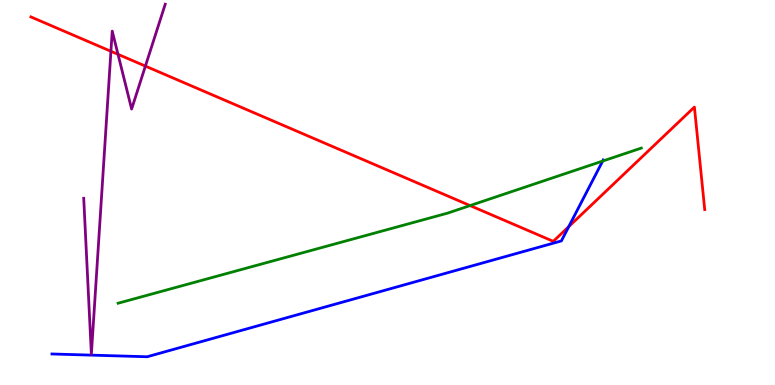[{'lines': ['blue', 'red'], 'intersections': [{'x': 7.34, 'y': 4.11}]}, {'lines': ['green', 'red'], 'intersections': [{'x': 6.07, 'y': 4.66}]}, {'lines': ['purple', 'red'], 'intersections': [{'x': 1.43, 'y': 8.67}, {'x': 1.52, 'y': 8.59}, {'x': 1.88, 'y': 8.28}]}, {'lines': ['blue', 'green'], 'intersections': [{'x': 7.78, 'y': 5.82}]}, {'lines': ['blue', 'purple'], 'intersections': []}, {'lines': ['green', 'purple'], 'intersections': []}]